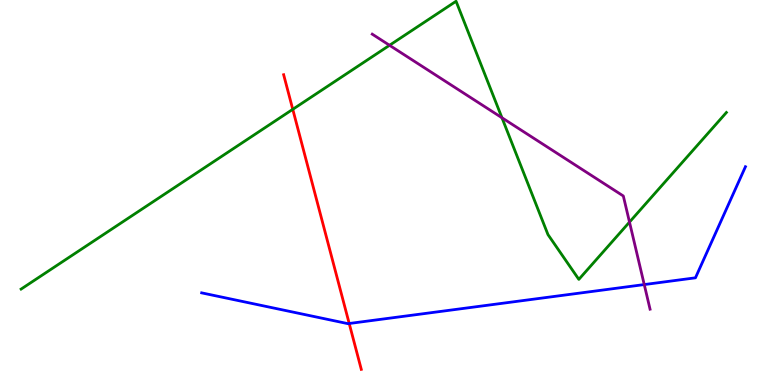[{'lines': ['blue', 'red'], 'intersections': [{'x': 4.51, 'y': 1.6}]}, {'lines': ['green', 'red'], 'intersections': [{'x': 3.78, 'y': 7.16}]}, {'lines': ['purple', 'red'], 'intersections': []}, {'lines': ['blue', 'green'], 'intersections': []}, {'lines': ['blue', 'purple'], 'intersections': [{'x': 8.31, 'y': 2.61}]}, {'lines': ['green', 'purple'], 'intersections': [{'x': 5.03, 'y': 8.82}, {'x': 6.48, 'y': 6.94}, {'x': 8.12, 'y': 4.23}]}]